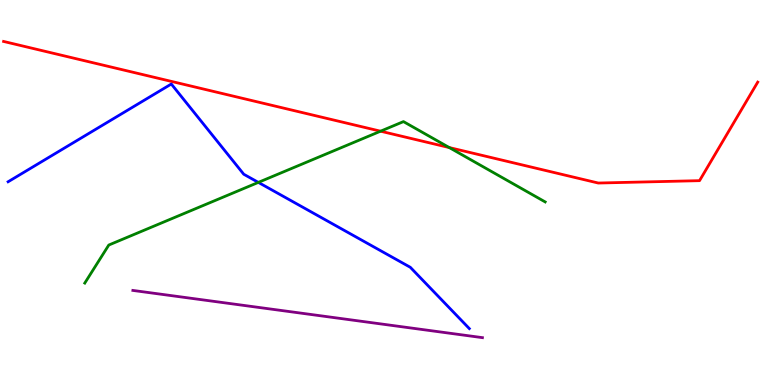[{'lines': ['blue', 'red'], 'intersections': []}, {'lines': ['green', 'red'], 'intersections': [{'x': 4.91, 'y': 6.59}, {'x': 5.8, 'y': 6.17}]}, {'lines': ['purple', 'red'], 'intersections': []}, {'lines': ['blue', 'green'], 'intersections': [{'x': 3.33, 'y': 5.26}]}, {'lines': ['blue', 'purple'], 'intersections': []}, {'lines': ['green', 'purple'], 'intersections': []}]